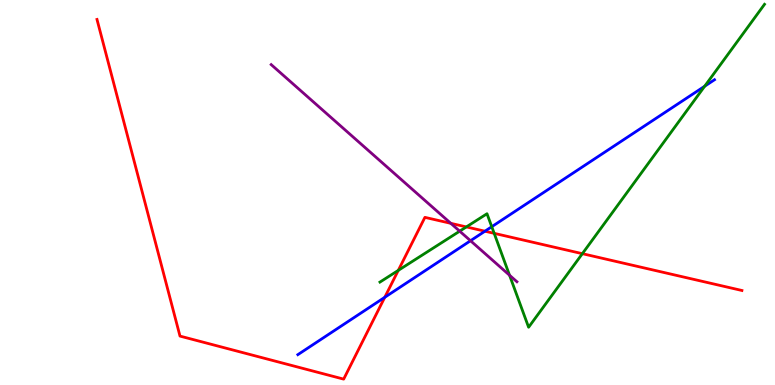[{'lines': ['blue', 'red'], 'intersections': [{'x': 4.96, 'y': 2.28}, {'x': 6.26, 'y': 3.99}]}, {'lines': ['green', 'red'], 'intersections': [{'x': 5.14, 'y': 2.98}, {'x': 6.02, 'y': 4.11}, {'x': 6.38, 'y': 3.94}, {'x': 7.51, 'y': 3.41}]}, {'lines': ['purple', 'red'], 'intersections': [{'x': 5.82, 'y': 4.2}]}, {'lines': ['blue', 'green'], 'intersections': [{'x': 6.35, 'y': 4.11}, {'x': 9.09, 'y': 7.76}]}, {'lines': ['blue', 'purple'], 'intersections': [{'x': 6.07, 'y': 3.75}]}, {'lines': ['green', 'purple'], 'intersections': [{'x': 5.93, 'y': 4.0}, {'x': 6.57, 'y': 2.85}]}]